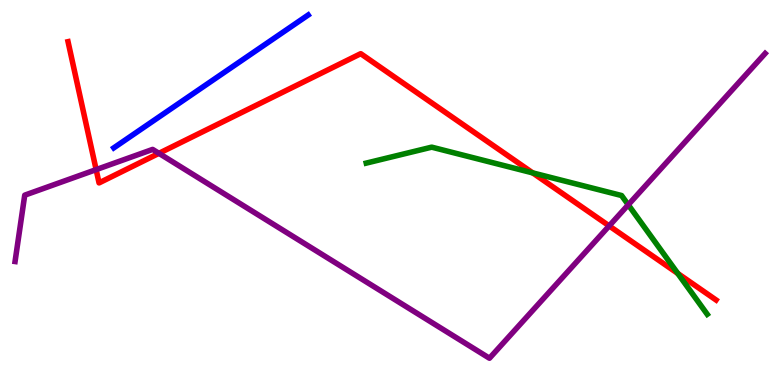[{'lines': ['blue', 'red'], 'intersections': []}, {'lines': ['green', 'red'], 'intersections': [{'x': 6.87, 'y': 5.51}, {'x': 8.75, 'y': 2.9}]}, {'lines': ['purple', 'red'], 'intersections': [{'x': 1.24, 'y': 5.59}, {'x': 2.05, 'y': 6.02}, {'x': 7.86, 'y': 4.13}]}, {'lines': ['blue', 'green'], 'intersections': []}, {'lines': ['blue', 'purple'], 'intersections': []}, {'lines': ['green', 'purple'], 'intersections': [{'x': 8.11, 'y': 4.68}]}]